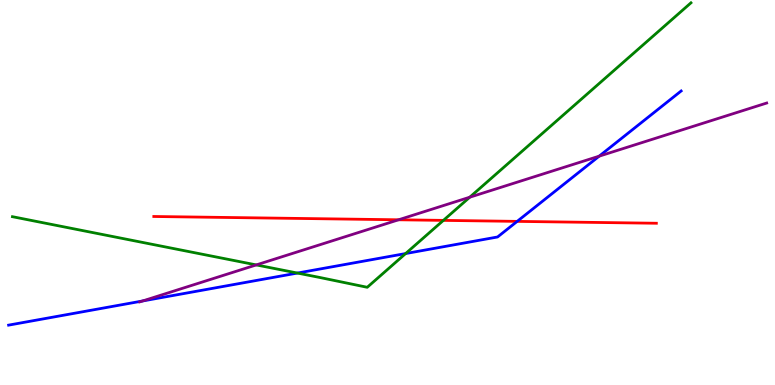[{'lines': ['blue', 'red'], 'intersections': [{'x': 6.67, 'y': 4.25}]}, {'lines': ['green', 'red'], 'intersections': [{'x': 5.72, 'y': 4.28}]}, {'lines': ['purple', 'red'], 'intersections': [{'x': 5.14, 'y': 4.29}]}, {'lines': ['blue', 'green'], 'intersections': [{'x': 3.84, 'y': 2.91}, {'x': 5.23, 'y': 3.41}]}, {'lines': ['blue', 'purple'], 'intersections': [{'x': 1.84, 'y': 2.18}, {'x': 7.73, 'y': 5.94}]}, {'lines': ['green', 'purple'], 'intersections': [{'x': 3.31, 'y': 3.12}, {'x': 6.06, 'y': 4.88}]}]